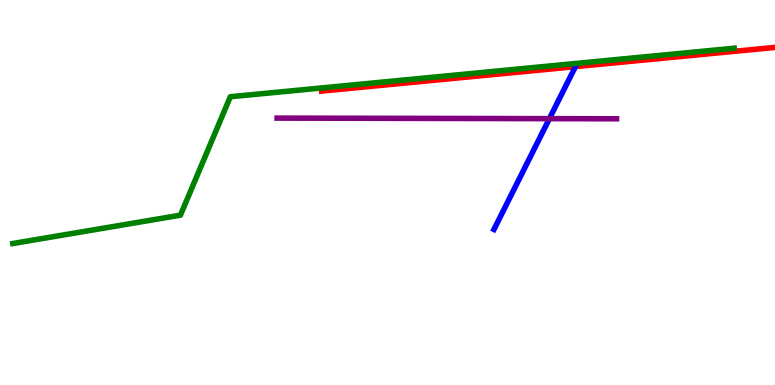[{'lines': ['blue', 'red'], 'intersections': []}, {'lines': ['green', 'red'], 'intersections': []}, {'lines': ['purple', 'red'], 'intersections': []}, {'lines': ['blue', 'green'], 'intersections': []}, {'lines': ['blue', 'purple'], 'intersections': [{'x': 7.09, 'y': 6.92}]}, {'lines': ['green', 'purple'], 'intersections': []}]